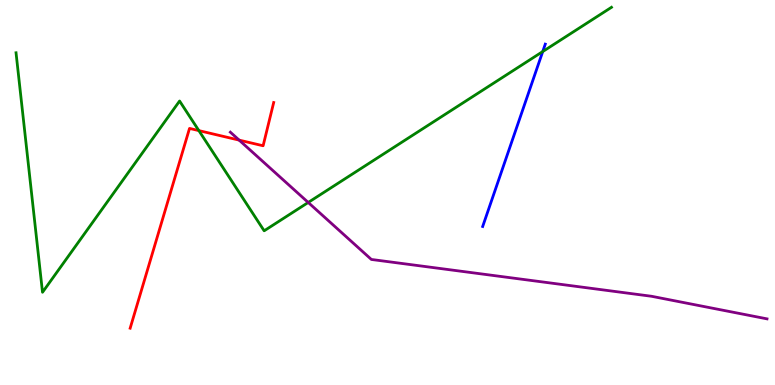[{'lines': ['blue', 'red'], 'intersections': []}, {'lines': ['green', 'red'], 'intersections': [{'x': 2.57, 'y': 6.61}]}, {'lines': ['purple', 'red'], 'intersections': [{'x': 3.09, 'y': 6.36}]}, {'lines': ['blue', 'green'], 'intersections': [{'x': 7.0, 'y': 8.66}]}, {'lines': ['blue', 'purple'], 'intersections': []}, {'lines': ['green', 'purple'], 'intersections': [{'x': 3.98, 'y': 4.74}]}]